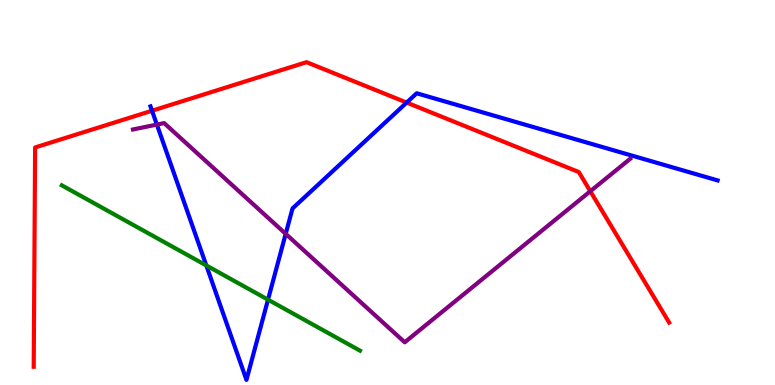[{'lines': ['blue', 'red'], 'intersections': [{'x': 1.96, 'y': 7.12}, {'x': 5.25, 'y': 7.34}]}, {'lines': ['green', 'red'], 'intersections': []}, {'lines': ['purple', 'red'], 'intersections': [{'x': 7.62, 'y': 5.03}]}, {'lines': ['blue', 'green'], 'intersections': [{'x': 2.66, 'y': 3.11}, {'x': 3.46, 'y': 2.22}]}, {'lines': ['blue', 'purple'], 'intersections': [{'x': 2.02, 'y': 6.76}, {'x': 3.69, 'y': 3.93}]}, {'lines': ['green', 'purple'], 'intersections': []}]